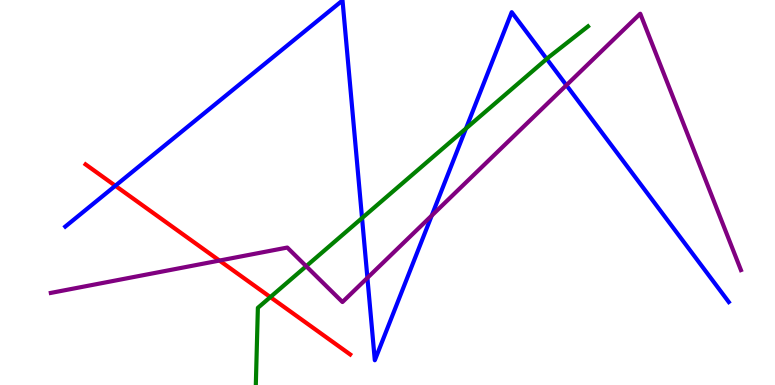[{'lines': ['blue', 'red'], 'intersections': [{'x': 1.49, 'y': 5.17}]}, {'lines': ['green', 'red'], 'intersections': [{'x': 3.49, 'y': 2.28}]}, {'lines': ['purple', 'red'], 'intersections': [{'x': 2.83, 'y': 3.23}]}, {'lines': ['blue', 'green'], 'intersections': [{'x': 4.67, 'y': 4.34}, {'x': 6.01, 'y': 6.66}, {'x': 7.05, 'y': 8.47}]}, {'lines': ['blue', 'purple'], 'intersections': [{'x': 4.74, 'y': 2.78}, {'x': 5.57, 'y': 4.4}, {'x': 7.31, 'y': 7.79}]}, {'lines': ['green', 'purple'], 'intersections': [{'x': 3.95, 'y': 3.09}]}]